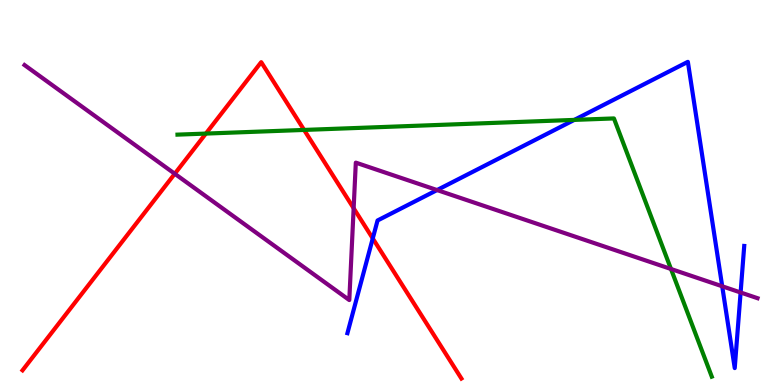[{'lines': ['blue', 'red'], 'intersections': [{'x': 4.81, 'y': 3.81}]}, {'lines': ['green', 'red'], 'intersections': [{'x': 2.66, 'y': 6.53}, {'x': 3.92, 'y': 6.63}]}, {'lines': ['purple', 'red'], 'intersections': [{'x': 2.25, 'y': 5.49}, {'x': 4.56, 'y': 4.59}]}, {'lines': ['blue', 'green'], 'intersections': [{'x': 7.41, 'y': 6.89}]}, {'lines': ['blue', 'purple'], 'intersections': [{'x': 5.64, 'y': 5.06}, {'x': 9.32, 'y': 2.56}, {'x': 9.56, 'y': 2.4}]}, {'lines': ['green', 'purple'], 'intersections': [{'x': 8.66, 'y': 3.01}]}]